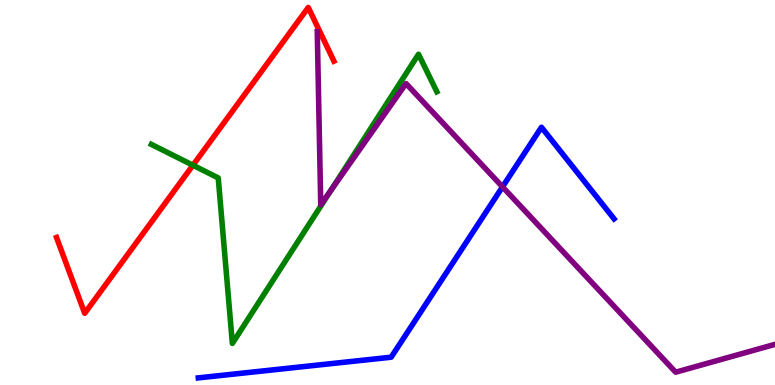[{'lines': ['blue', 'red'], 'intersections': []}, {'lines': ['green', 'red'], 'intersections': [{'x': 2.49, 'y': 5.71}]}, {'lines': ['purple', 'red'], 'intersections': []}, {'lines': ['blue', 'green'], 'intersections': []}, {'lines': ['blue', 'purple'], 'intersections': [{'x': 6.48, 'y': 5.15}]}, {'lines': ['green', 'purple'], 'intersections': [{'x': 4.27, 'y': 5.05}]}]